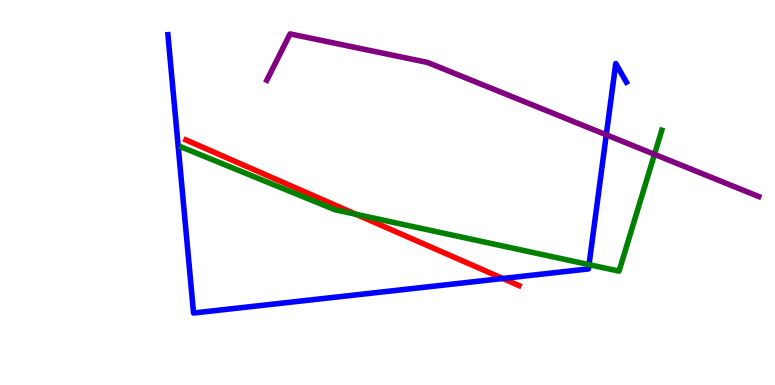[{'lines': ['blue', 'red'], 'intersections': [{'x': 6.49, 'y': 2.77}]}, {'lines': ['green', 'red'], 'intersections': [{'x': 4.59, 'y': 4.43}]}, {'lines': ['purple', 'red'], 'intersections': []}, {'lines': ['blue', 'green'], 'intersections': [{'x': 7.6, 'y': 3.13}]}, {'lines': ['blue', 'purple'], 'intersections': [{'x': 7.82, 'y': 6.5}]}, {'lines': ['green', 'purple'], 'intersections': [{'x': 8.45, 'y': 5.99}]}]